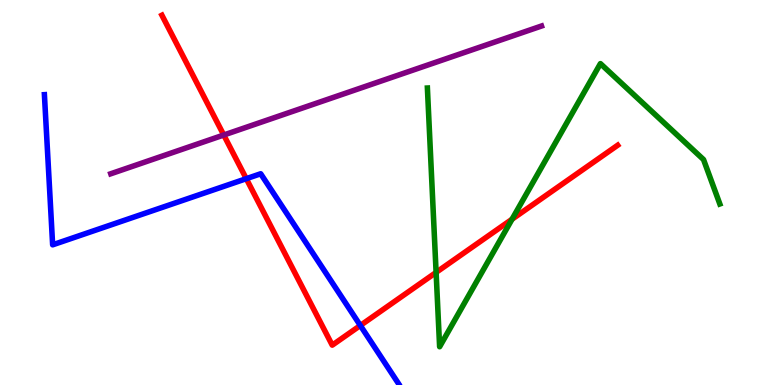[{'lines': ['blue', 'red'], 'intersections': [{'x': 3.18, 'y': 5.36}, {'x': 4.65, 'y': 1.55}]}, {'lines': ['green', 'red'], 'intersections': [{'x': 5.63, 'y': 2.92}, {'x': 6.61, 'y': 4.31}]}, {'lines': ['purple', 'red'], 'intersections': [{'x': 2.89, 'y': 6.49}]}, {'lines': ['blue', 'green'], 'intersections': []}, {'lines': ['blue', 'purple'], 'intersections': []}, {'lines': ['green', 'purple'], 'intersections': []}]